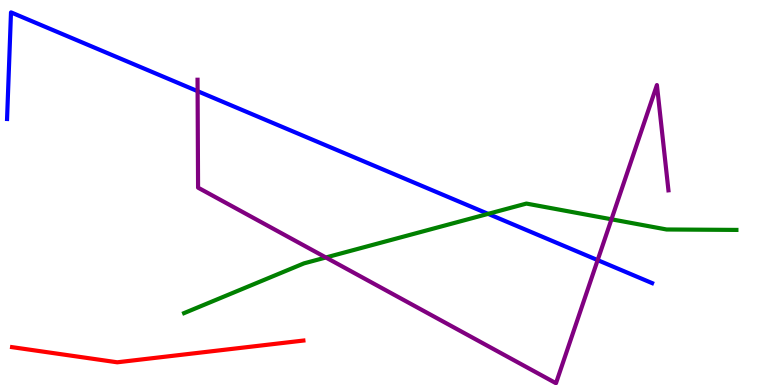[{'lines': ['blue', 'red'], 'intersections': []}, {'lines': ['green', 'red'], 'intersections': []}, {'lines': ['purple', 'red'], 'intersections': []}, {'lines': ['blue', 'green'], 'intersections': [{'x': 6.3, 'y': 4.45}]}, {'lines': ['blue', 'purple'], 'intersections': [{'x': 2.55, 'y': 7.63}, {'x': 7.71, 'y': 3.24}]}, {'lines': ['green', 'purple'], 'intersections': [{'x': 4.2, 'y': 3.31}, {'x': 7.89, 'y': 4.3}]}]